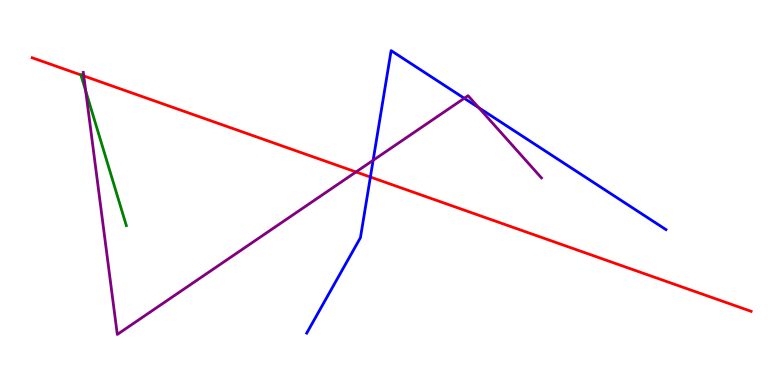[{'lines': ['blue', 'red'], 'intersections': [{'x': 4.78, 'y': 5.4}]}, {'lines': ['green', 'red'], 'intersections': [{'x': 1.04, 'y': 8.05}]}, {'lines': ['purple', 'red'], 'intersections': [{'x': 1.08, 'y': 8.03}, {'x': 4.59, 'y': 5.53}]}, {'lines': ['blue', 'green'], 'intersections': []}, {'lines': ['blue', 'purple'], 'intersections': [{'x': 4.81, 'y': 5.84}, {'x': 5.99, 'y': 7.45}, {'x': 6.18, 'y': 7.2}]}, {'lines': ['green', 'purple'], 'intersections': [{'x': 1.11, 'y': 7.64}]}]